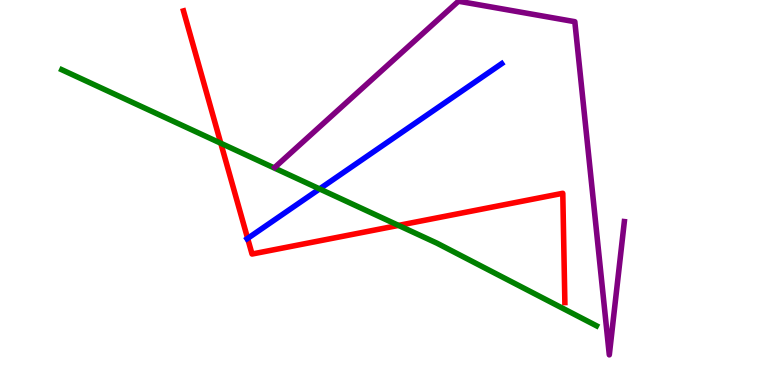[{'lines': ['blue', 'red'], 'intersections': [{'x': 3.2, 'y': 3.81}]}, {'lines': ['green', 'red'], 'intersections': [{'x': 2.85, 'y': 6.28}, {'x': 5.14, 'y': 4.15}]}, {'lines': ['purple', 'red'], 'intersections': []}, {'lines': ['blue', 'green'], 'intersections': [{'x': 4.12, 'y': 5.09}]}, {'lines': ['blue', 'purple'], 'intersections': []}, {'lines': ['green', 'purple'], 'intersections': []}]